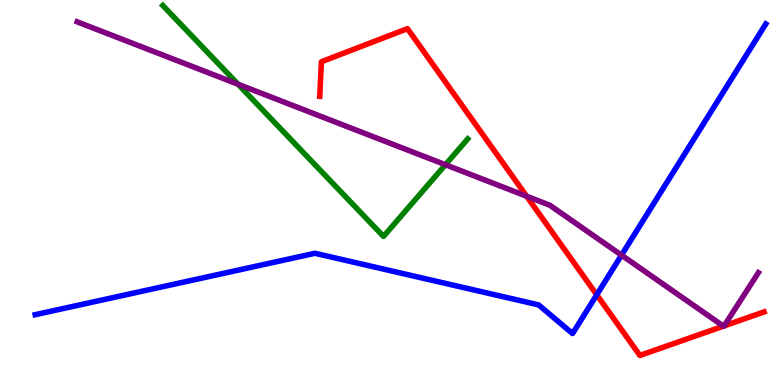[{'lines': ['blue', 'red'], 'intersections': [{'x': 7.7, 'y': 2.34}]}, {'lines': ['green', 'red'], 'intersections': []}, {'lines': ['purple', 'red'], 'intersections': [{'x': 6.8, 'y': 4.9}, {'x': 9.33, 'y': 1.53}, {'x': 9.34, 'y': 1.53}]}, {'lines': ['blue', 'green'], 'intersections': []}, {'lines': ['blue', 'purple'], 'intersections': [{'x': 8.02, 'y': 3.37}]}, {'lines': ['green', 'purple'], 'intersections': [{'x': 3.07, 'y': 7.81}, {'x': 5.75, 'y': 5.72}]}]